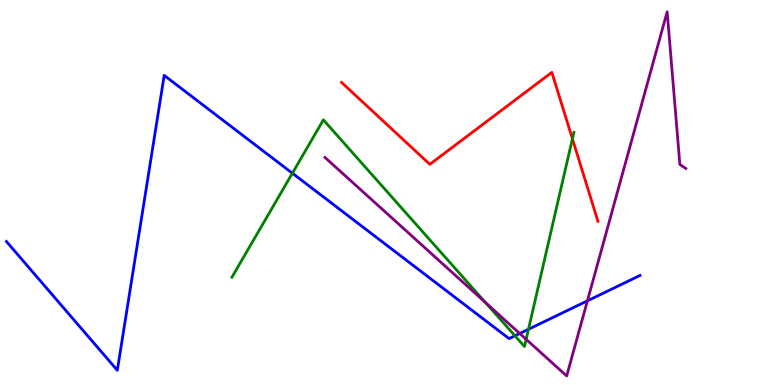[{'lines': ['blue', 'red'], 'intersections': []}, {'lines': ['green', 'red'], 'intersections': [{'x': 7.39, 'y': 6.4}]}, {'lines': ['purple', 'red'], 'intersections': []}, {'lines': ['blue', 'green'], 'intersections': [{'x': 3.77, 'y': 5.5}, {'x': 6.64, 'y': 1.28}, {'x': 6.82, 'y': 1.45}]}, {'lines': ['blue', 'purple'], 'intersections': [{'x': 6.71, 'y': 1.34}, {'x': 7.58, 'y': 2.19}]}, {'lines': ['green', 'purple'], 'intersections': [{'x': 6.26, 'y': 2.14}, {'x': 6.79, 'y': 1.19}]}]